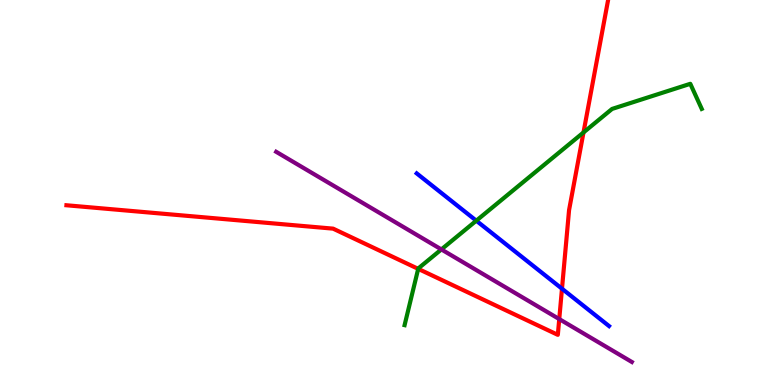[{'lines': ['blue', 'red'], 'intersections': [{'x': 7.25, 'y': 2.5}]}, {'lines': ['green', 'red'], 'intersections': [{'x': 5.4, 'y': 3.02}, {'x': 7.53, 'y': 6.56}]}, {'lines': ['purple', 'red'], 'intersections': [{'x': 7.22, 'y': 1.71}]}, {'lines': ['blue', 'green'], 'intersections': [{'x': 6.15, 'y': 4.27}]}, {'lines': ['blue', 'purple'], 'intersections': []}, {'lines': ['green', 'purple'], 'intersections': [{'x': 5.7, 'y': 3.52}]}]